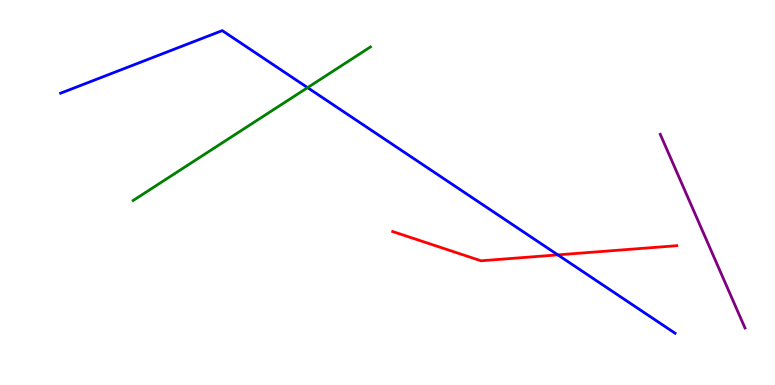[{'lines': ['blue', 'red'], 'intersections': [{'x': 7.2, 'y': 3.38}]}, {'lines': ['green', 'red'], 'intersections': []}, {'lines': ['purple', 'red'], 'intersections': []}, {'lines': ['blue', 'green'], 'intersections': [{'x': 3.97, 'y': 7.72}]}, {'lines': ['blue', 'purple'], 'intersections': []}, {'lines': ['green', 'purple'], 'intersections': []}]